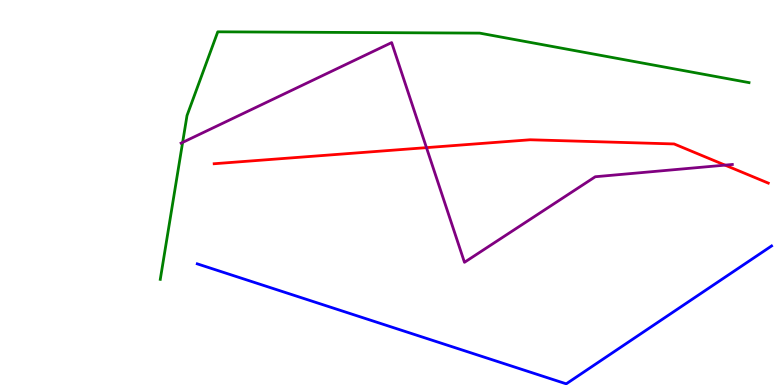[{'lines': ['blue', 'red'], 'intersections': []}, {'lines': ['green', 'red'], 'intersections': []}, {'lines': ['purple', 'red'], 'intersections': [{'x': 5.5, 'y': 6.17}, {'x': 9.36, 'y': 5.71}]}, {'lines': ['blue', 'green'], 'intersections': []}, {'lines': ['blue', 'purple'], 'intersections': []}, {'lines': ['green', 'purple'], 'intersections': [{'x': 2.36, 'y': 6.3}]}]